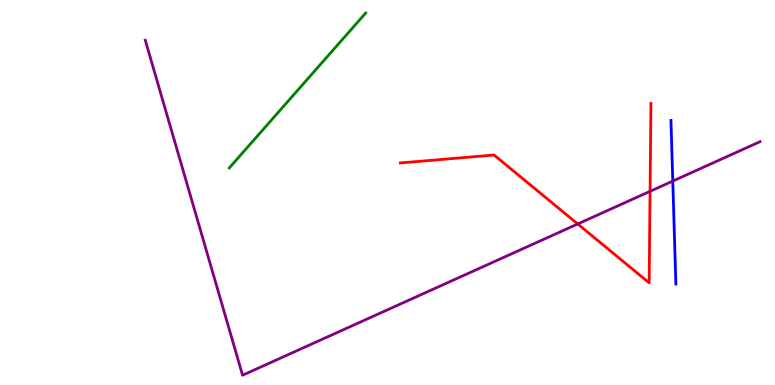[{'lines': ['blue', 'red'], 'intersections': []}, {'lines': ['green', 'red'], 'intersections': []}, {'lines': ['purple', 'red'], 'intersections': [{'x': 7.45, 'y': 4.18}, {'x': 8.39, 'y': 5.03}]}, {'lines': ['blue', 'green'], 'intersections': []}, {'lines': ['blue', 'purple'], 'intersections': [{'x': 8.68, 'y': 5.3}]}, {'lines': ['green', 'purple'], 'intersections': []}]